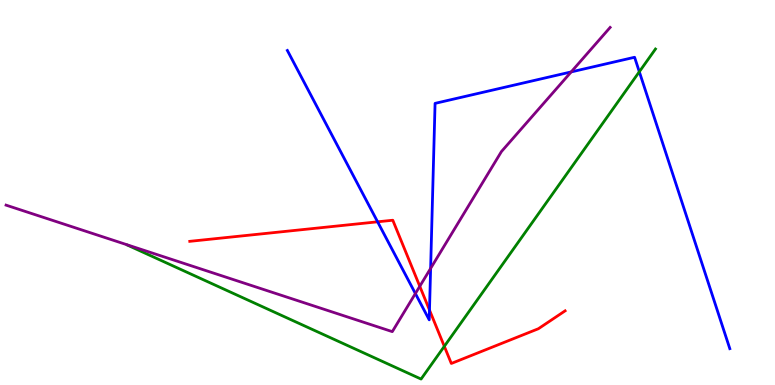[{'lines': ['blue', 'red'], 'intersections': [{'x': 4.87, 'y': 4.24}, {'x': 5.54, 'y': 1.95}]}, {'lines': ['green', 'red'], 'intersections': [{'x': 5.73, 'y': 1.0}]}, {'lines': ['purple', 'red'], 'intersections': [{'x': 5.42, 'y': 2.56}]}, {'lines': ['blue', 'green'], 'intersections': [{'x': 8.25, 'y': 8.14}]}, {'lines': ['blue', 'purple'], 'intersections': [{'x': 5.36, 'y': 2.38}, {'x': 5.56, 'y': 3.03}, {'x': 7.37, 'y': 8.13}]}, {'lines': ['green', 'purple'], 'intersections': []}]